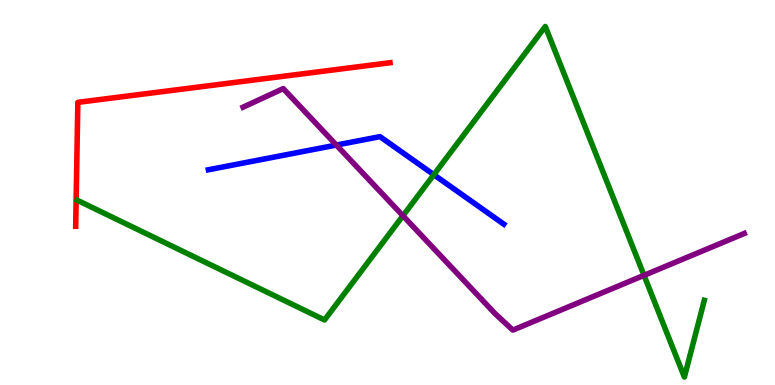[{'lines': ['blue', 'red'], 'intersections': []}, {'lines': ['green', 'red'], 'intersections': []}, {'lines': ['purple', 'red'], 'intersections': []}, {'lines': ['blue', 'green'], 'intersections': [{'x': 5.6, 'y': 5.46}]}, {'lines': ['blue', 'purple'], 'intersections': [{'x': 4.34, 'y': 6.23}]}, {'lines': ['green', 'purple'], 'intersections': [{'x': 5.2, 'y': 4.4}, {'x': 8.31, 'y': 2.85}]}]